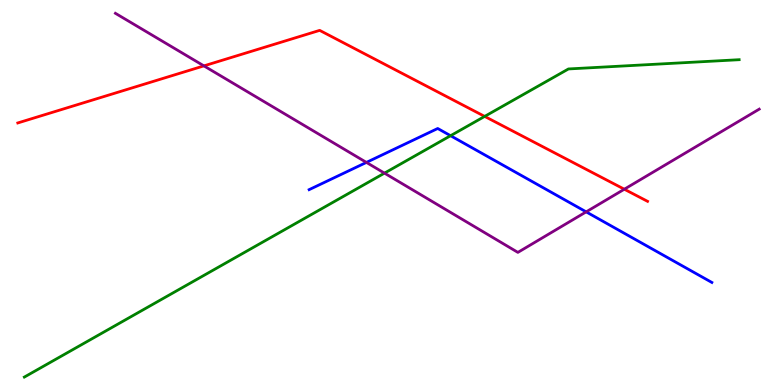[{'lines': ['blue', 'red'], 'intersections': []}, {'lines': ['green', 'red'], 'intersections': [{'x': 6.25, 'y': 6.98}]}, {'lines': ['purple', 'red'], 'intersections': [{'x': 2.63, 'y': 8.29}, {'x': 8.06, 'y': 5.09}]}, {'lines': ['blue', 'green'], 'intersections': [{'x': 5.81, 'y': 6.48}]}, {'lines': ['blue', 'purple'], 'intersections': [{'x': 4.73, 'y': 5.78}, {'x': 7.56, 'y': 4.5}]}, {'lines': ['green', 'purple'], 'intersections': [{'x': 4.96, 'y': 5.5}]}]